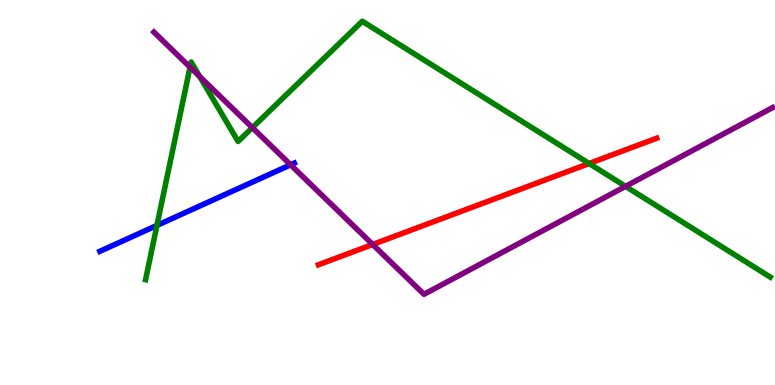[{'lines': ['blue', 'red'], 'intersections': []}, {'lines': ['green', 'red'], 'intersections': [{'x': 7.6, 'y': 5.75}]}, {'lines': ['purple', 'red'], 'intersections': [{'x': 4.81, 'y': 3.65}]}, {'lines': ['blue', 'green'], 'intersections': [{'x': 2.02, 'y': 4.14}]}, {'lines': ['blue', 'purple'], 'intersections': [{'x': 3.75, 'y': 5.72}]}, {'lines': ['green', 'purple'], 'intersections': [{'x': 2.45, 'y': 8.26}, {'x': 2.58, 'y': 8.01}, {'x': 3.26, 'y': 6.68}, {'x': 8.07, 'y': 5.16}]}]